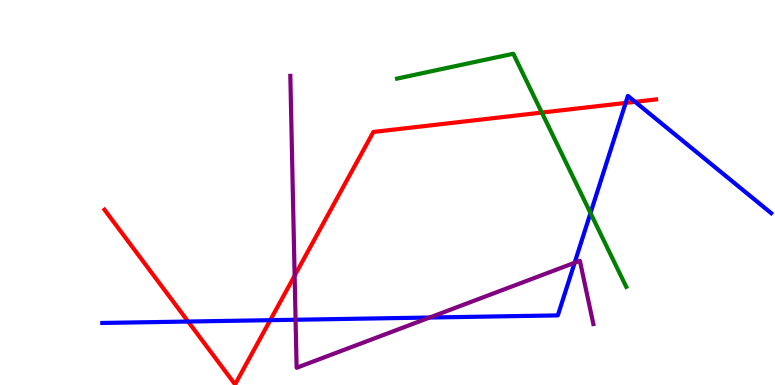[{'lines': ['blue', 'red'], 'intersections': [{'x': 2.43, 'y': 1.65}, {'x': 3.49, 'y': 1.68}, {'x': 8.07, 'y': 7.33}, {'x': 8.2, 'y': 7.35}]}, {'lines': ['green', 'red'], 'intersections': [{'x': 6.99, 'y': 7.08}]}, {'lines': ['purple', 'red'], 'intersections': [{'x': 3.8, 'y': 2.84}]}, {'lines': ['blue', 'green'], 'intersections': [{'x': 7.62, 'y': 4.47}]}, {'lines': ['blue', 'purple'], 'intersections': [{'x': 3.81, 'y': 1.69}, {'x': 5.54, 'y': 1.75}, {'x': 7.41, 'y': 3.17}]}, {'lines': ['green', 'purple'], 'intersections': []}]